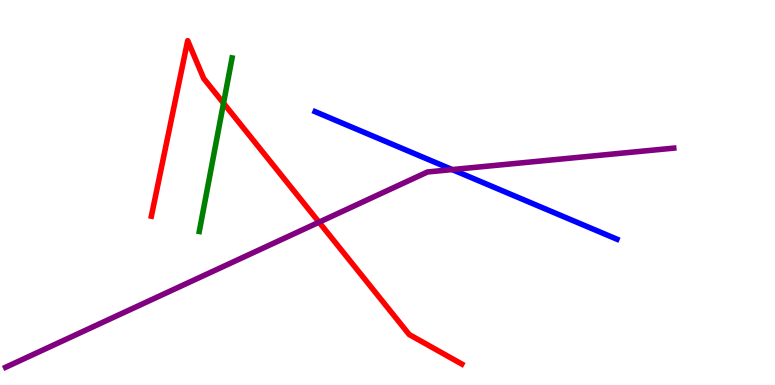[{'lines': ['blue', 'red'], 'intersections': []}, {'lines': ['green', 'red'], 'intersections': [{'x': 2.88, 'y': 7.32}]}, {'lines': ['purple', 'red'], 'intersections': [{'x': 4.12, 'y': 4.23}]}, {'lines': ['blue', 'green'], 'intersections': []}, {'lines': ['blue', 'purple'], 'intersections': [{'x': 5.84, 'y': 5.6}]}, {'lines': ['green', 'purple'], 'intersections': []}]